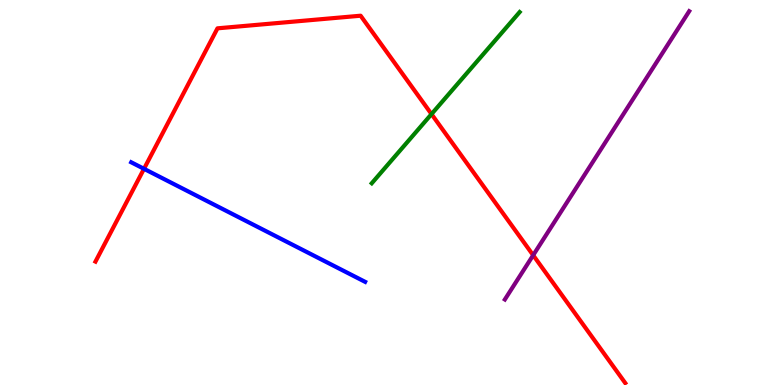[{'lines': ['blue', 'red'], 'intersections': [{'x': 1.86, 'y': 5.62}]}, {'lines': ['green', 'red'], 'intersections': [{'x': 5.57, 'y': 7.04}]}, {'lines': ['purple', 'red'], 'intersections': [{'x': 6.88, 'y': 3.37}]}, {'lines': ['blue', 'green'], 'intersections': []}, {'lines': ['blue', 'purple'], 'intersections': []}, {'lines': ['green', 'purple'], 'intersections': []}]